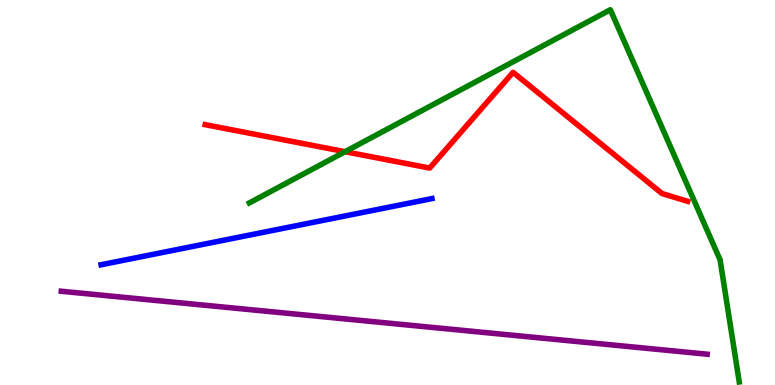[{'lines': ['blue', 'red'], 'intersections': []}, {'lines': ['green', 'red'], 'intersections': [{'x': 4.45, 'y': 6.06}]}, {'lines': ['purple', 'red'], 'intersections': []}, {'lines': ['blue', 'green'], 'intersections': []}, {'lines': ['blue', 'purple'], 'intersections': []}, {'lines': ['green', 'purple'], 'intersections': []}]